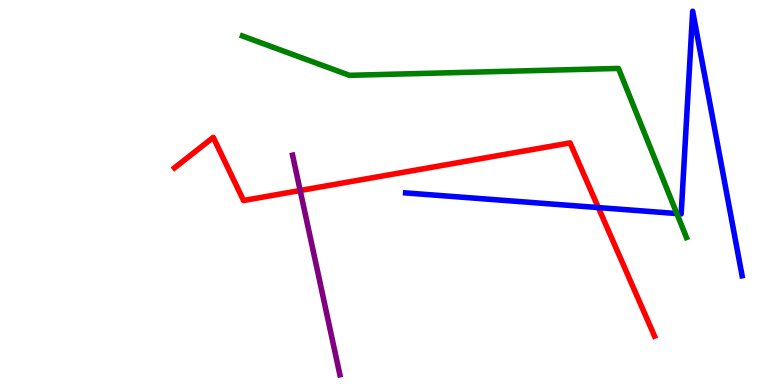[{'lines': ['blue', 'red'], 'intersections': [{'x': 7.72, 'y': 4.61}]}, {'lines': ['green', 'red'], 'intersections': []}, {'lines': ['purple', 'red'], 'intersections': [{'x': 3.87, 'y': 5.05}]}, {'lines': ['blue', 'green'], 'intersections': [{'x': 8.73, 'y': 4.45}]}, {'lines': ['blue', 'purple'], 'intersections': []}, {'lines': ['green', 'purple'], 'intersections': []}]